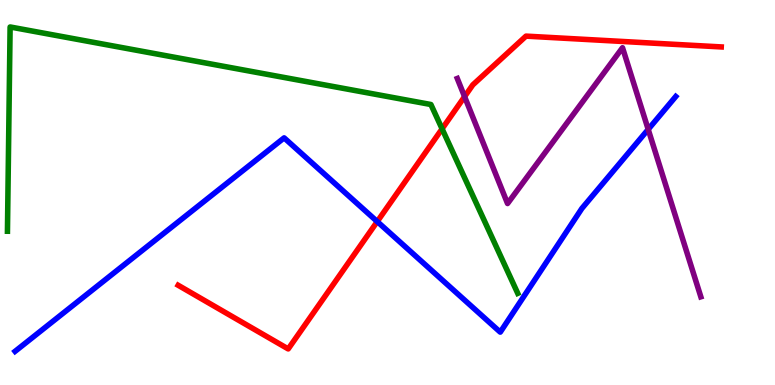[{'lines': ['blue', 'red'], 'intersections': [{'x': 4.87, 'y': 4.25}]}, {'lines': ['green', 'red'], 'intersections': [{'x': 5.7, 'y': 6.65}]}, {'lines': ['purple', 'red'], 'intersections': [{'x': 5.99, 'y': 7.49}]}, {'lines': ['blue', 'green'], 'intersections': []}, {'lines': ['blue', 'purple'], 'intersections': [{'x': 8.36, 'y': 6.64}]}, {'lines': ['green', 'purple'], 'intersections': []}]